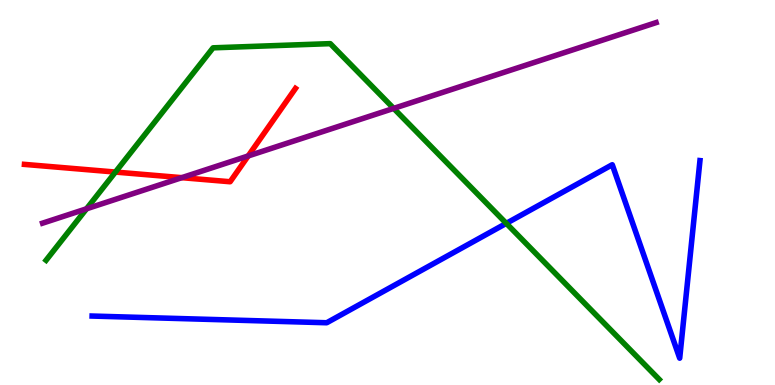[{'lines': ['blue', 'red'], 'intersections': []}, {'lines': ['green', 'red'], 'intersections': [{'x': 1.49, 'y': 5.53}]}, {'lines': ['purple', 'red'], 'intersections': [{'x': 2.35, 'y': 5.39}, {'x': 3.2, 'y': 5.95}]}, {'lines': ['blue', 'green'], 'intersections': [{'x': 6.53, 'y': 4.2}]}, {'lines': ['blue', 'purple'], 'intersections': []}, {'lines': ['green', 'purple'], 'intersections': [{'x': 1.12, 'y': 4.58}, {'x': 5.08, 'y': 7.18}]}]